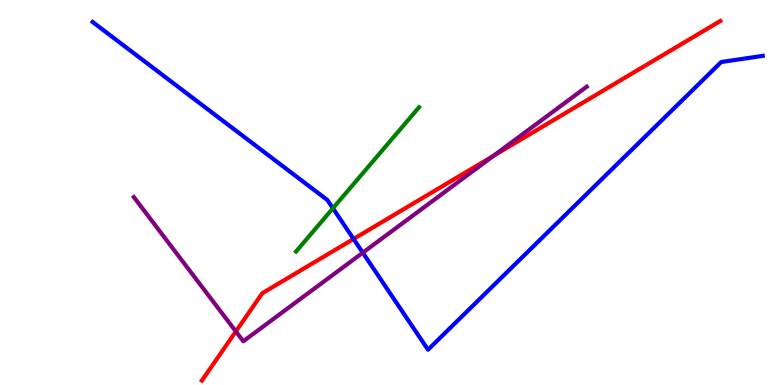[{'lines': ['blue', 'red'], 'intersections': [{'x': 4.56, 'y': 3.79}]}, {'lines': ['green', 'red'], 'intersections': []}, {'lines': ['purple', 'red'], 'intersections': [{'x': 3.04, 'y': 1.39}, {'x': 6.37, 'y': 5.95}]}, {'lines': ['blue', 'green'], 'intersections': [{'x': 4.3, 'y': 4.59}]}, {'lines': ['blue', 'purple'], 'intersections': [{'x': 4.68, 'y': 3.44}]}, {'lines': ['green', 'purple'], 'intersections': []}]